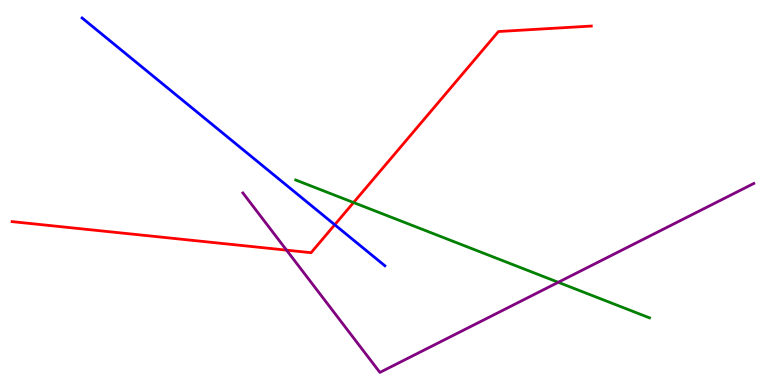[{'lines': ['blue', 'red'], 'intersections': [{'x': 4.32, 'y': 4.16}]}, {'lines': ['green', 'red'], 'intersections': [{'x': 4.56, 'y': 4.74}]}, {'lines': ['purple', 'red'], 'intersections': [{'x': 3.7, 'y': 3.5}]}, {'lines': ['blue', 'green'], 'intersections': []}, {'lines': ['blue', 'purple'], 'intersections': []}, {'lines': ['green', 'purple'], 'intersections': [{'x': 7.2, 'y': 2.67}]}]